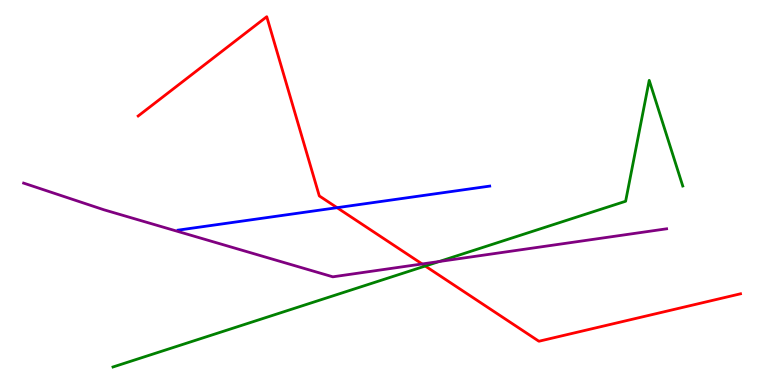[{'lines': ['blue', 'red'], 'intersections': [{'x': 4.35, 'y': 4.61}]}, {'lines': ['green', 'red'], 'intersections': [{'x': 5.49, 'y': 3.09}]}, {'lines': ['purple', 'red'], 'intersections': [{'x': 5.45, 'y': 3.14}]}, {'lines': ['blue', 'green'], 'intersections': []}, {'lines': ['blue', 'purple'], 'intersections': []}, {'lines': ['green', 'purple'], 'intersections': [{'x': 5.67, 'y': 3.21}]}]